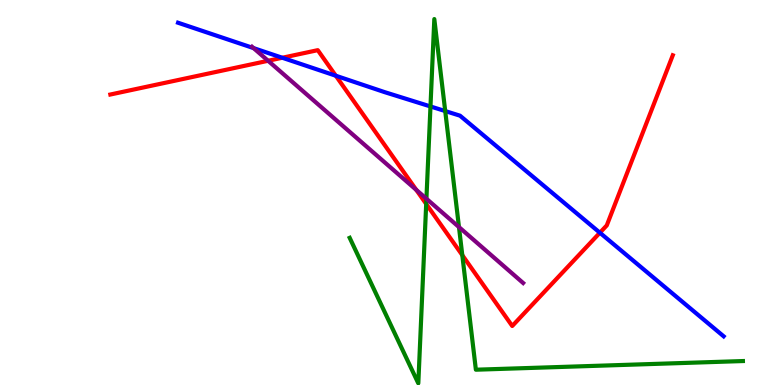[{'lines': ['blue', 'red'], 'intersections': [{'x': 3.64, 'y': 8.5}, {'x': 4.33, 'y': 8.03}, {'x': 7.74, 'y': 3.95}]}, {'lines': ['green', 'red'], 'intersections': [{'x': 5.5, 'y': 4.7}, {'x': 5.97, 'y': 3.37}]}, {'lines': ['purple', 'red'], 'intersections': [{'x': 3.46, 'y': 8.42}, {'x': 5.37, 'y': 5.07}]}, {'lines': ['blue', 'green'], 'intersections': [{'x': 5.55, 'y': 7.23}, {'x': 5.74, 'y': 7.12}]}, {'lines': ['blue', 'purple'], 'intersections': [{'x': 3.27, 'y': 8.75}]}, {'lines': ['green', 'purple'], 'intersections': [{'x': 5.5, 'y': 4.84}, {'x': 5.92, 'y': 4.1}]}]